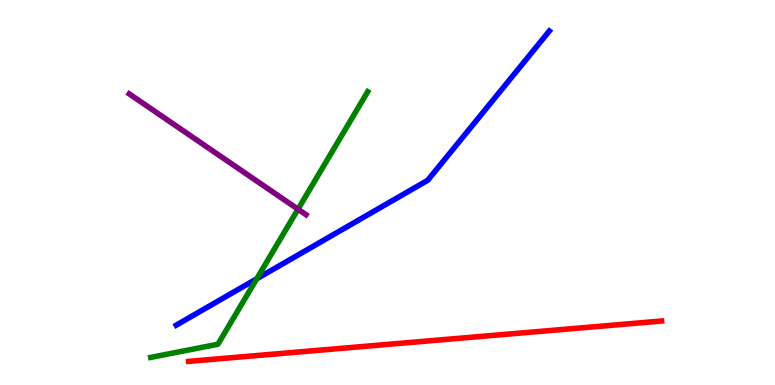[{'lines': ['blue', 'red'], 'intersections': []}, {'lines': ['green', 'red'], 'intersections': []}, {'lines': ['purple', 'red'], 'intersections': []}, {'lines': ['blue', 'green'], 'intersections': [{'x': 3.31, 'y': 2.76}]}, {'lines': ['blue', 'purple'], 'intersections': []}, {'lines': ['green', 'purple'], 'intersections': [{'x': 3.85, 'y': 4.57}]}]